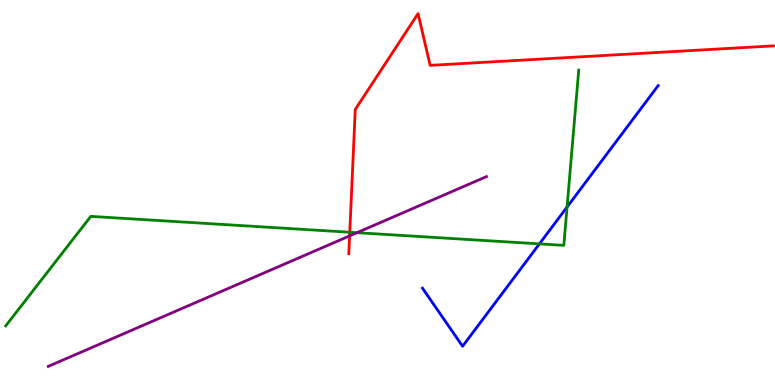[{'lines': ['blue', 'red'], 'intersections': []}, {'lines': ['green', 'red'], 'intersections': [{'x': 4.51, 'y': 3.97}]}, {'lines': ['purple', 'red'], 'intersections': [{'x': 4.51, 'y': 3.87}]}, {'lines': ['blue', 'green'], 'intersections': [{'x': 6.96, 'y': 3.67}, {'x': 7.32, 'y': 4.62}]}, {'lines': ['blue', 'purple'], 'intersections': []}, {'lines': ['green', 'purple'], 'intersections': [{'x': 4.61, 'y': 3.96}]}]